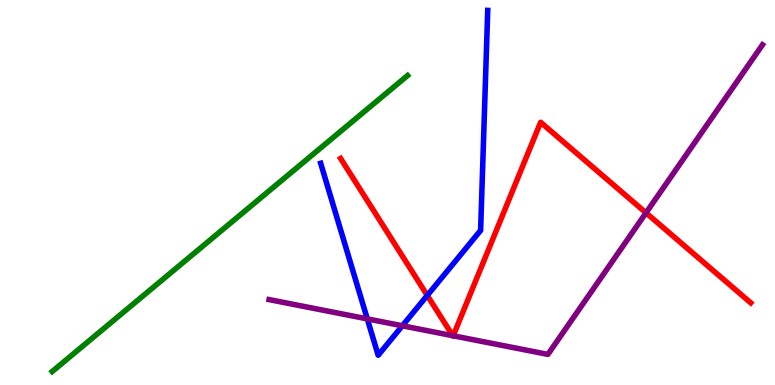[{'lines': ['blue', 'red'], 'intersections': [{'x': 5.51, 'y': 2.33}]}, {'lines': ['green', 'red'], 'intersections': []}, {'lines': ['purple', 'red'], 'intersections': [{'x': 5.84, 'y': 1.28}, {'x': 5.85, 'y': 1.28}, {'x': 8.34, 'y': 4.47}]}, {'lines': ['blue', 'green'], 'intersections': []}, {'lines': ['blue', 'purple'], 'intersections': [{'x': 4.74, 'y': 1.72}, {'x': 5.19, 'y': 1.54}]}, {'lines': ['green', 'purple'], 'intersections': []}]